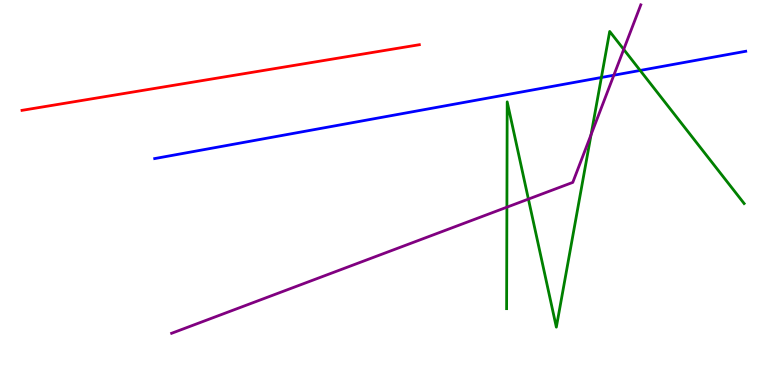[{'lines': ['blue', 'red'], 'intersections': []}, {'lines': ['green', 'red'], 'intersections': []}, {'lines': ['purple', 'red'], 'intersections': []}, {'lines': ['blue', 'green'], 'intersections': [{'x': 7.76, 'y': 7.99}, {'x': 8.26, 'y': 8.17}]}, {'lines': ['blue', 'purple'], 'intersections': [{'x': 7.92, 'y': 8.05}]}, {'lines': ['green', 'purple'], 'intersections': [{'x': 6.54, 'y': 4.62}, {'x': 6.82, 'y': 4.83}, {'x': 7.63, 'y': 6.5}, {'x': 8.05, 'y': 8.72}]}]